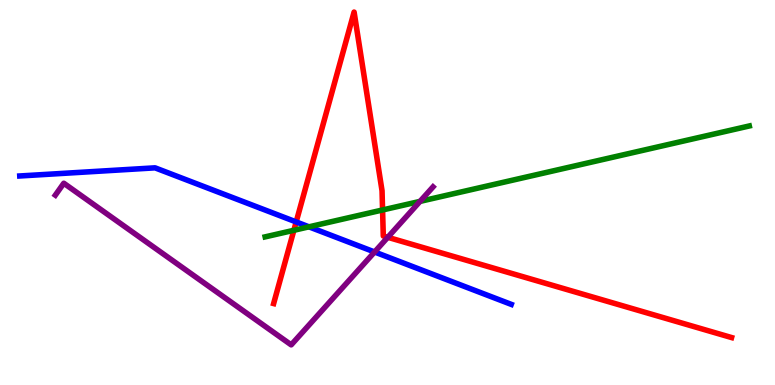[{'lines': ['blue', 'red'], 'intersections': [{'x': 3.82, 'y': 4.24}]}, {'lines': ['green', 'red'], 'intersections': [{'x': 3.79, 'y': 4.02}, {'x': 4.94, 'y': 4.55}]}, {'lines': ['purple', 'red'], 'intersections': [{'x': 5.0, 'y': 3.84}]}, {'lines': ['blue', 'green'], 'intersections': [{'x': 3.99, 'y': 4.11}]}, {'lines': ['blue', 'purple'], 'intersections': [{'x': 4.83, 'y': 3.45}]}, {'lines': ['green', 'purple'], 'intersections': [{'x': 5.42, 'y': 4.77}]}]